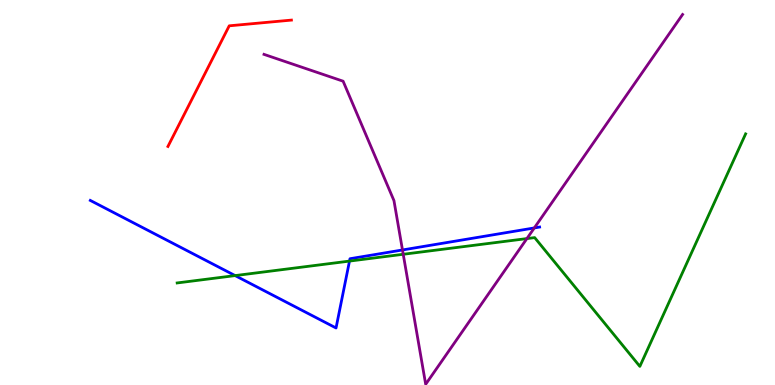[{'lines': ['blue', 'red'], 'intersections': []}, {'lines': ['green', 'red'], 'intersections': []}, {'lines': ['purple', 'red'], 'intersections': []}, {'lines': ['blue', 'green'], 'intersections': [{'x': 3.03, 'y': 2.84}, {'x': 4.51, 'y': 3.22}]}, {'lines': ['blue', 'purple'], 'intersections': [{'x': 5.19, 'y': 3.51}, {'x': 6.89, 'y': 4.08}]}, {'lines': ['green', 'purple'], 'intersections': [{'x': 5.2, 'y': 3.4}, {'x': 6.8, 'y': 3.8}]}]